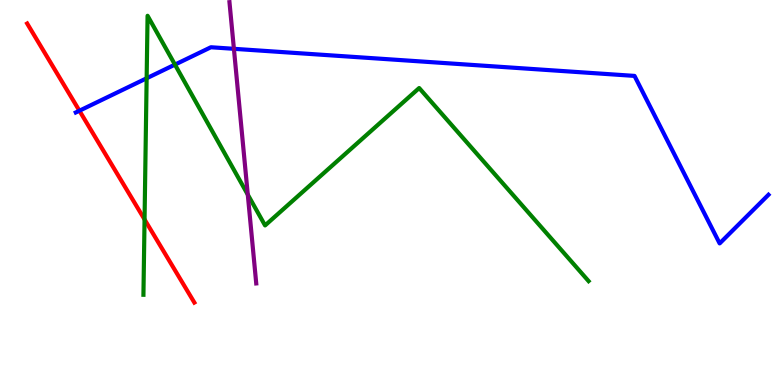[{'lines': ['blue', 'red'], 'intersections': [{'x': 1.02, 'y': 7.12}]}, {'lines': ['green', 'red'], 'intersections': [{'x': 1.87, 'y': 4.3}]}, {'lines': ['purple', 'red'], 'intersections': []}, {'lines': ['blue', 'green'], 'intersections': [{'x': 1.89, 'y': 7.97}, {'x': 2.26, 'y': 8.32}]}, {'lines': ['blue', 'purple'], 'intersections': [{'x': 3.02, 'y': 8.73}]}, {'lines': ['green', 'purple'], 'intersections': [{'x': 3.2, 'y': 4.95}]}]